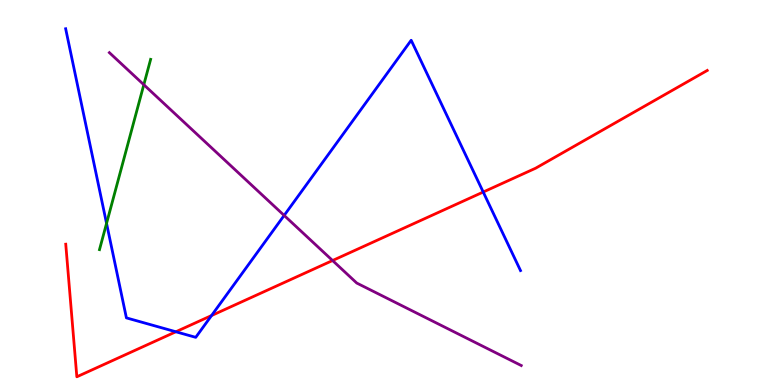[{'lines': ['blue', 'red'], 'intersections': [{'x': 2.27, 'y': 1.38}, {'x': 2.73, 'y': 1.8}, {'x': 6.24, 'y': 5.01}]}, {'lines': ['green', 'red'], 'intersections': []}, {'lines': ['purple', 'red'], 'intersections': [{'x': 4.29, 'y': 3.23}]}, {'lines': ['blue', 'green'], 'intersections': [{'x': 1.37, 'y': 4.2}]}, {'lines': ['blue', 'purple'], 'intersections': [{'x': 3.67, 'y': 4.4}]}, {'lines': ['green', 'purple'], 'intersections': [{'x': 1.86, 'y': 7.8}]}]